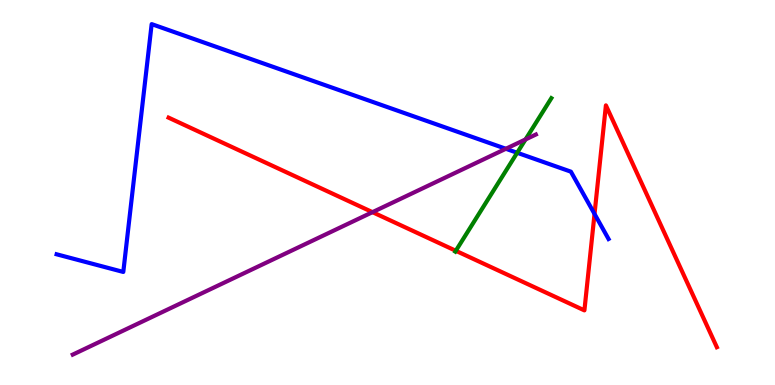[{'lines': ['blue', 'red'], 'intersections': [{'x': 7.67, 'y': 4.44}]}, {'lines': ['green', 'red'], 'intersections': [{'x': 5.88, 'y': 3.49}]}, {'lines': ['purple', 'red'], 'intersections': [{'x': 4.81, 'y': 4.49}]}, {'lines': ['blue', 'green'], 'intersections': [{'x': 6.67, 'y': 6.03}]}, {'lines': ['blue', 'purple'], 'intersections': [{'x': 6.53, 'y': 6.14}]}, {'lines': ['green', 'purple'], 'intersections': [{'x': 6.78, 'y': 6.38}]}]